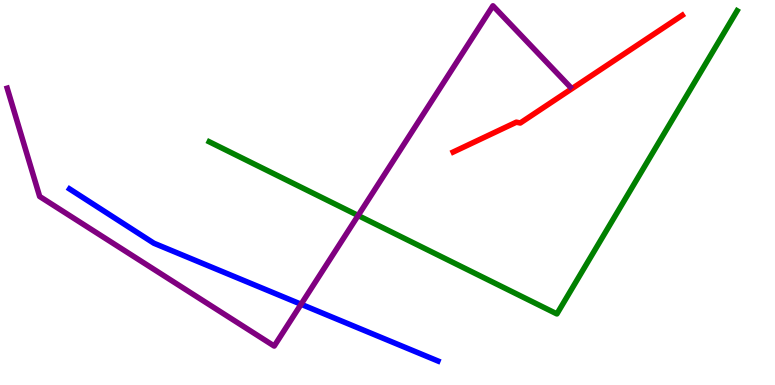[{'lines': ['blue', 'red'], 'intersections': []}, {'lines': ['green', 'red'], 'intersections': []}, {'lines': ['purple', 'red'], 'intersections': []}, {'lines': ['blue', 'green'], 'intersections': []}, {'lines': ['blue', 'purple'], 'intersections': [{'x': 3.88, 'y': 2.1}]}, {'lines': ['green', 'purple'], 'intersections': [{'x': 4.62, 'y': 4.4}]}]